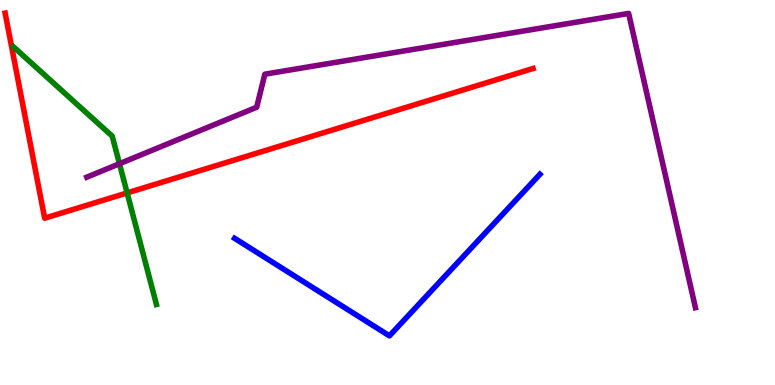[{'lines': ['blue', 'red'], 'intersections': []}, {'lines': ['green', 'red'], 'intersections': [{'x': 1.64, 'y': 4.99}]}, {'lines': ['purple', 'red'], 'intersections': []}, {'lines': ['blue', 'green'], 'intersections': []}, {'lines': ['blue', 'purple'], 'intersections': []}, {'lines': ['green', 'purple'], 'intersections': [{'x': 1.54, 'y': 5.75}]}]